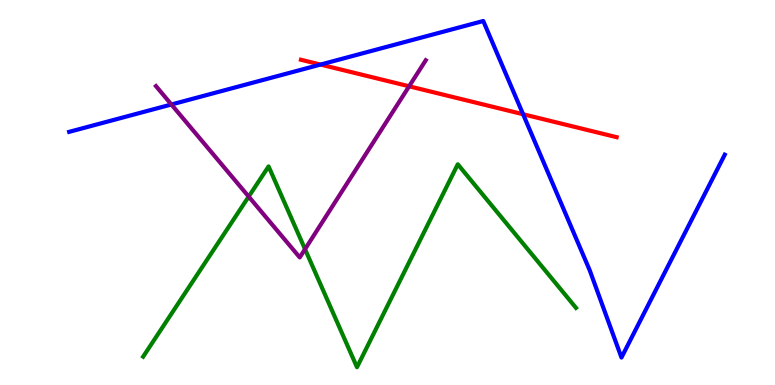[{'lines': ['blue', 'red'], 'intersections': [{'x': 4.14, 'y': 8.32}, {'x': 6.75, 'y': 7.03}]}, {'lines': ['green', 'red'], 'intersections': []}, {'lines': ['purple', 'red'], 'intersections': [{'x': 5.28, 'y': 7.76}]}, {'lines': ['blue', 'green'], 'intersections': []}, {'lines': ['blue', 'purple'], 'intersections': [{'x': 2.21, 'y': 7.29}]}, {'lines': ['green', 'purple'], 'intersections': [{'x': 3.21, 'y': 4.89}, {'x': 3.94, 'y': 3.53}]}]